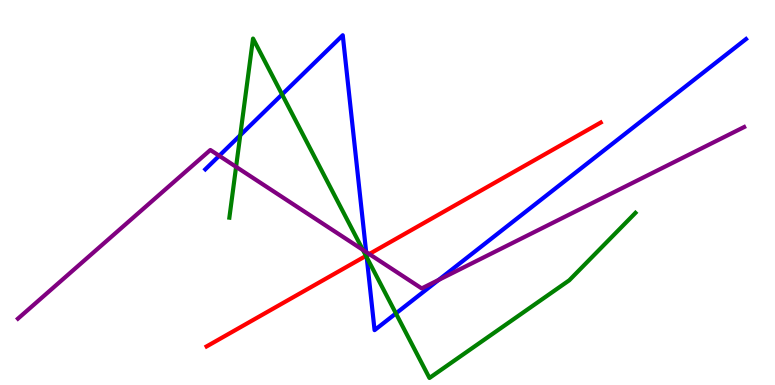[{'lines': ['blue', 'red'], 'intersections': [{'x': 4.73, 'y': 3.36}]}, {'lines': ['green', 'red'], 'intersections': [{'x': 4.72, 'y': 3.35}]}, {'lines': ['purple', 'red'], 'intersections': [{'x': 4.76, 'y': 3.4}]}, {'lines': ['blue', 'green'], 'intersections': [{'x': 3.1, 'y': 6.49}, {'x': 3.64, 'y': 7.55}, {'x': 4.73, 'y': 3.32}, {'x': 5.11, 'y': 1.86}]}, {'lines': ['blue', 'purple'], 'intersections': [{'x': 2.83, 'y': 5.95}, {'x': 4.72, 'y': 3.45}, {'x': 5.66, 'y': 2.73}]}, {'lines': ['green', 'purple'], 'intersections': [{'x': 3.05, 'y': 5.67}, {'x': 4.68, 'y': 3.51}]}]